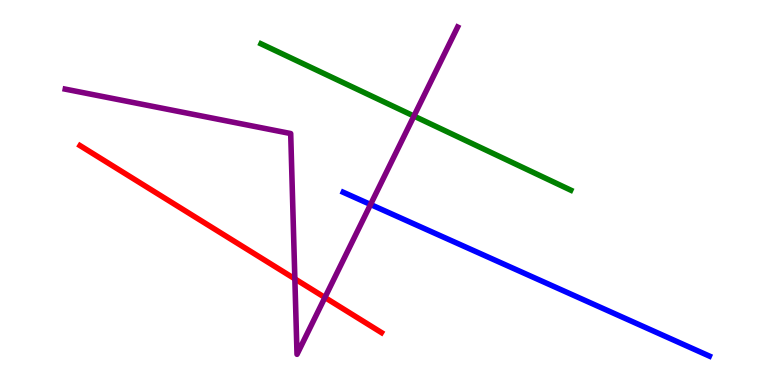[{'lines': ['blue', 'red'], 'intersections': []}, {'lines': ['green', 'red'], 'intersections': []}, {'lines': ['purple', 'red'], 'intersections': [{'x': 3.8, 'y': 2.76}, {'x': 4.19, 'y': 2.27}]}, {'lines': ['blue', 'green'], 'intersections': []}, {'lines': ['blue', 'purple'], 'intersections': [{'x': 4.78, 'y': 4.69}]}, {'lines': ['green', 'purple'], 'intersections': [{'x': 5.34, 'y': 6.99}]}]